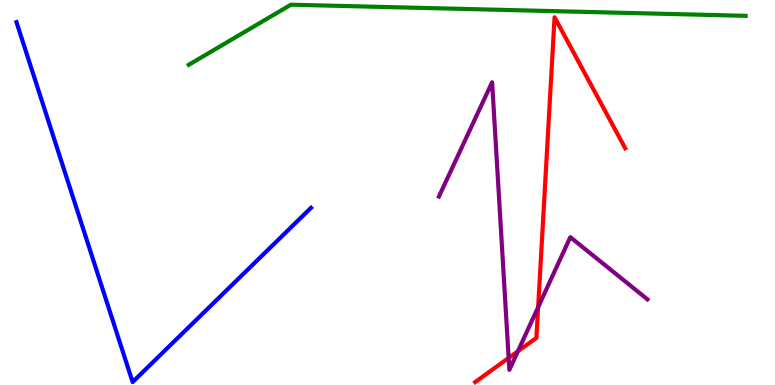[{'lines': ['blue', 'red'], 'intersections': []}, {'lines': ['green', 'red'], 'intersections': []}, {'lines': ['purple', 'red'], 'intersections': [{'x': 6.56, 'y': 0.703}, {'x': 6.68, 'y': 0.876}, {'x': 6.94, 'y': 2.02}]}, {'lines': ['blue', 'green'], 'intersections': []}, {'lines': ['blue', 'purple'], 'intersections': []}, {'lines': ['green', 'purple'], 'intersections': []}]